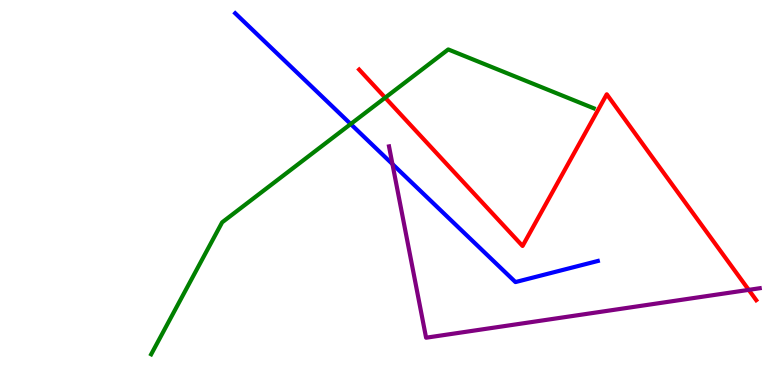[{'lines': ['blue', 'red'], 'intersections': []}, {'lines': ['green', 'red'], 'intersections': [{'x': 4.97, 'y': 7.46}]}, {'lines': ['purple', 'red'], 'intersections': [{'x': 9.66, 'y': 2.47}]}, {'lines': ['blue', 'green'], 'intersections': [{'x': 4.53, 'y': 6.78}]}, {'lines': ['blue', 'purple'], 'intersections': [{'x': 5.06, 'y': 5.74}]}, {'lines': ['green', 'purple'], 'intersections': []}]